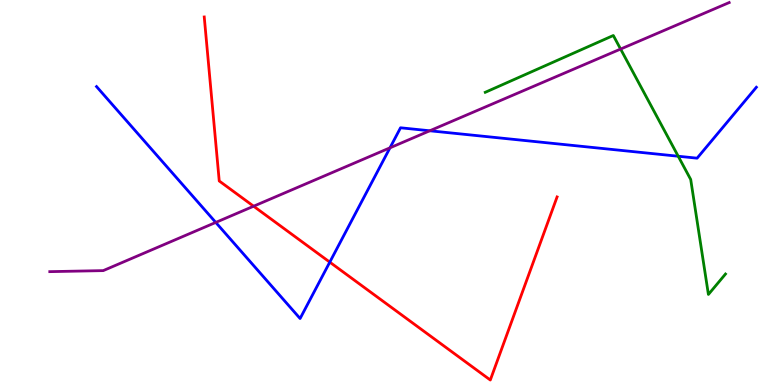[{'lines': ['blue', 'red'], 'intersections': [{'x': 4.26, 'y': 3.19}]}, {'lines': ['green', 'red'], 'intersections': []}, {'lines': ['purple', 'red'], 'intersections': [{'x': 3.27, 'y': 4.64}]}, {'lines': ['blue', 'green'], 'intersections': [{'x': 8.75, 'y': 5.94}]}, {'lines': ['blue', 'purple'], 'intersections': [{'x': 2.78, 'y': 4.22}, {'x': 5.03, 'y': 6.16}, {'x': 5.55, 'y': 6.6}]}, {'lines': ['green', 'purple'], 'intersections': [{'x': 8.01, 'y': 8.73}]}]